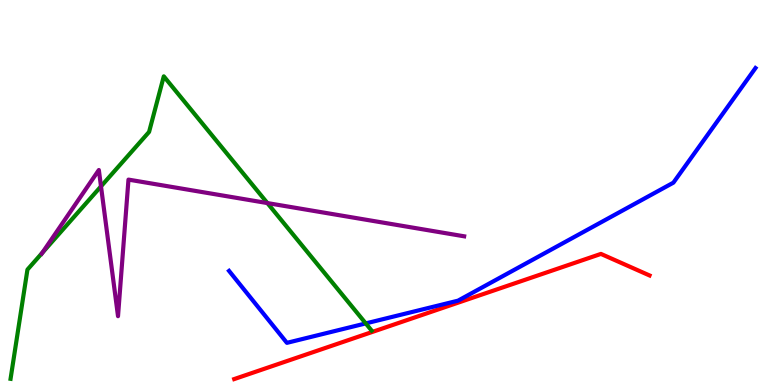[{'lines': ['blue', 'red'], 'intersections': []}, {'lines': ['green', 'red'], 'intersections': []}, {'lines': ['purple', 'red'], 'intersections': []}, {'lines': ['blue', 'green'], 'intersections': [{'x': 4.72, 'y': 1.6}]}, {'lines': ['blue', 'purple'], 'intersections': []}, {'lines': ['green', 'purple'], 'intersections': [{'x': 0.546, 'y': 3.43}, {'x': 1.3, 'y': 5.16}, {'x': 3.45, 'y': 4.73}]}]